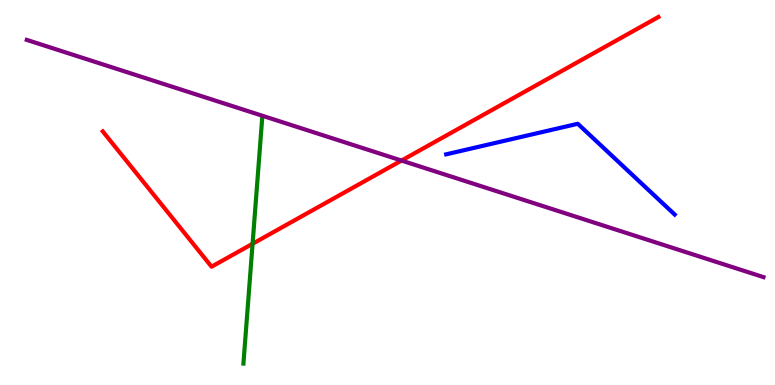[{'lines': ['blue', 'red'], 'intersections': []}, {'lines': ['green', 'red'], 'intersections': [{'x': 3.26, 'y': 3.67}]}, {'lines': ['purple', 'red'], 'intersections': [{'x': 5.18, 'y': 5.83}]}, {'lines': ['blue', 'green'], 'intersections': []}, {'lines': ['blue', 'purple'], 'intersections': []}, {'lines': ['green', 'purple'], 'intersections': []}]